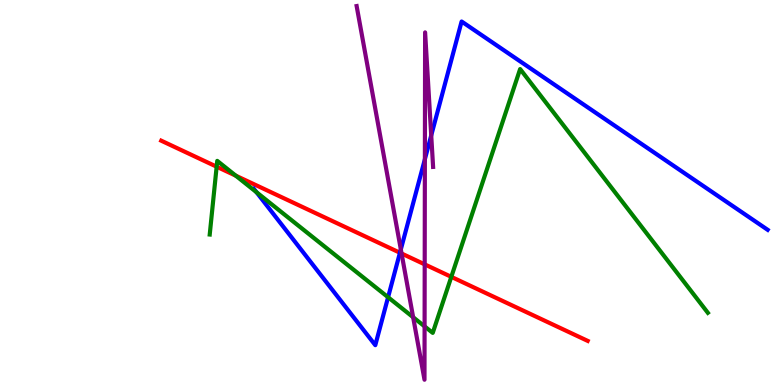[{'lines': ['blue', 'red'], 'intersections': [{'x': 5.16, 'y': 3.44}]}, {'lines': ['green', 'red'], 'intersections': [{'x': 2.8, 'y': 5.67}, {'x': 3.04, 'y': 5.44}, {'x': 5.82, 'y': 2.81}]}, {'lines': ['purple', 'red'], 'intersections': [{'x': 5.18, 'y': 3.42}, {'x': 5.48, 'y': 3.13}]}, {'lines': ['blue', 'green'], 'intersections': [{'x': 3.31, 'y': 5.01}, {'x': 5.01, 'y': 2.28}]}, {'lines': ['blue', 'purple'], 'intersections': [{'x': 5.17, 'y': 3.52}, {'x': 5.48, 'y': 5.86}, {'x': 5.56, 'y': 6.48}]}, {'lines': ['green', 'purple'], 'intersections': [{'x': 5.33, 'y': 1.76}, {'x': 5.48, 'y': 1.52}]}]